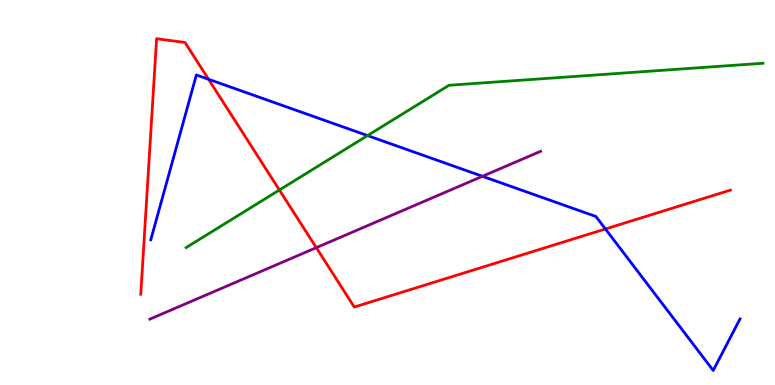[{'lines': ['blue', 'red'], 'intersections': [{'x': 2.69, 'y': 7.94}, {'x': 7.81, 'y': 4.05}]}, {'lines': ['green', 'red'], 'intersections': [{'x': 3.61, 'y': 5.06}]}, {'lines': ['purple', 'red'], 'intersections': [{'x': 4.08, 'y': 3.57}]}, {'lines': ['blue', 'green'], 'intersections': [{'x': 4.74, 'y': 6.48}]}, {'lines': ['blue', 'purple'], 'intersections': [{'x': 6.23, 'y': 5.42}]}, {'lines': ['green', 'purple'], 'intersections': []}]